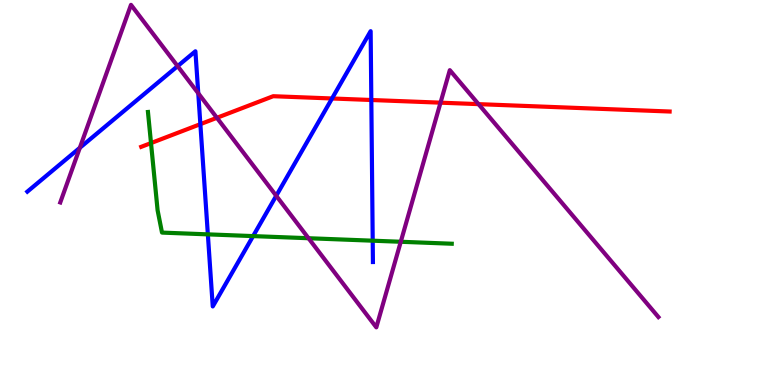[{'lines': ['blue', 'red'], 'intersections': [{'x': 2.59, 'y': 6.78}, {'x': 4.28, 'y': 7.44}, {'x': 4.79, 'y': 7.4}]}, {'lines': ['green', 'red'], 'intersections': [{'x': 1.95, 'y': 6.28}]}, {'lines': ['purple', 'red'], 'intersections': [{'x': 2.8, 'y': 6.94}, {'x': 5.68, 'y': 7.33}, {'x': 6.17, 'y': 7.3}]}, {'lines': ['blue', 'green'], 'intersections': [{'x': 2.68, 'y': 3.91}, {'x': 3.27, 'y': 3.87}, {'x': 4.81, 'y': 3.75}]}, {'lines': ['blue', 'purple'], 'intersections': [{'x': 1.03, 'y': 6.16}, {'x': 2.29, 'y': 8.28}, {'x': 2.56, 'y': 7.58}, {'x': 3.56, 'y': 4.91}]}, {'lines': ['green', 'purple'], 'intersections': [{'x': 3.98, 'y': 3.81}, {'x': 5.17, 'y': 3.72}]}]